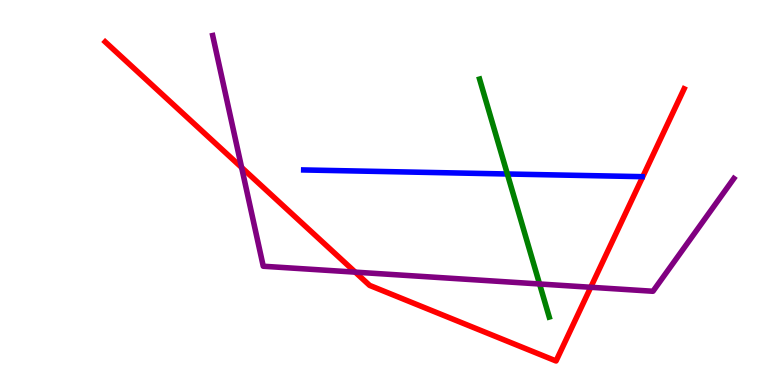[{'lines': ['blue', 'red'], 'intersections': []}, {'lines': ['green', 'red'], 'intersections': []}, {'lines': ['purple', 'red'], 'intersections': [{'x': 3.12, 'y': 5.65}, {'x': 4.58, 'y': 2.93}, {'x': 7.62, 'y': 2.54}]}, {'lines': ['blue', 'green'], 'intersections': [{'x': 6.55, 'y': 5.48}]}, {'lines': ['blue', 'purple'], 'intersections': []}, {'lines': ['green', 'purple'], 'intersections': [{'x': 6.96, 'y': 2.62}]}]